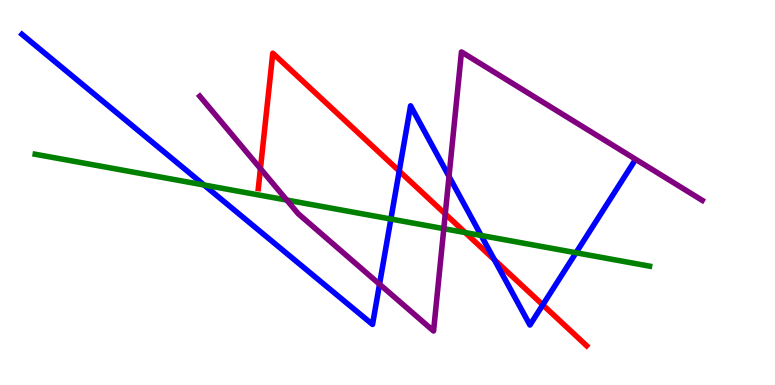[{'lines': ['blue', 'red'], 'intersections': [{'x': 5.15, 'y': 5.56}, {'x': 6.38, 'y': 3.25}, {'x': 7.0, 'y': 2.08}]}, {'lines': ['green', 'red'], 'intersections': [{'x': 6.0, 'y': 3.96}]}, {'lines': ['purple', 'red'], 'intersections': [{'x': 3.36, 'y': 5.62}, {'x': 5.75, 'y': 4.44}]}, {'lines': ['blue', 'green'], 'intersections': [{'x': 2.63, 'y': 5.19}, {'x': 5.04, 'y': 4.31}, {'x': 6.21, 'y': 3.88}, {'x': 7.43, 'y': 3.43}]}, {'lines': ['blue', 'purple'], 'intersections': [{'x': 4.9, 'y': 2.62}, {'x': 5.79, 'y': 5.42}]}, {'lines': ['green', 'purple'], 'intersections': [{'x': 3.7, 'y': 4.8}, {'x': 5.73, 'y': 4.06}]}]